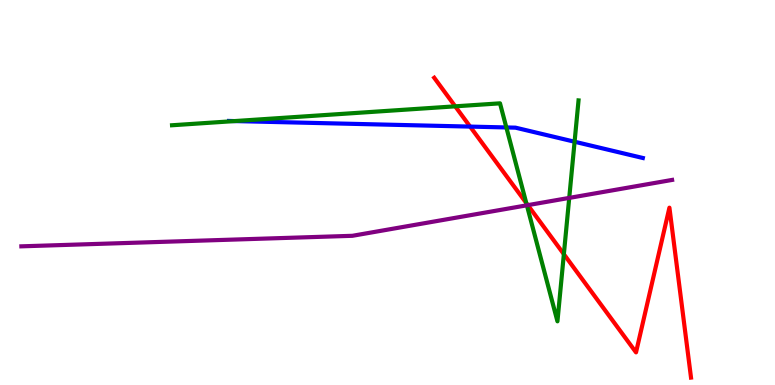[{'lines': ['blue', 'red'], 'intersections': [{'x': 6.07, 'y': 6.71}]}, {'lines': ['green', 'red'], 'intersections': [{'x': 5.87, 'y': 7.24}, {'x': 6.79, 'y': 4.73}, {'x': 7.28, 'y': 3.4}]}, {'lines': ['purple', 'red'], 'intersections': [{'x': 6.81, 'y': 4.67}]}, {'lines': ['blue', 'green'], 'intersections': [{'x': 3.03, 'y': 6.86}, {'x': 6.53, 'y': 6.69}, {'x': 7.41, 'y': 6.32}]}, {'lines': ['blue', 'purple'], 'intersections': []}, {'lines': ['green', 'purple'], 'intersections': [{'x': 6.8, 'y': 4.67}, {'x': 7.34, 'y': 4.86}]}]